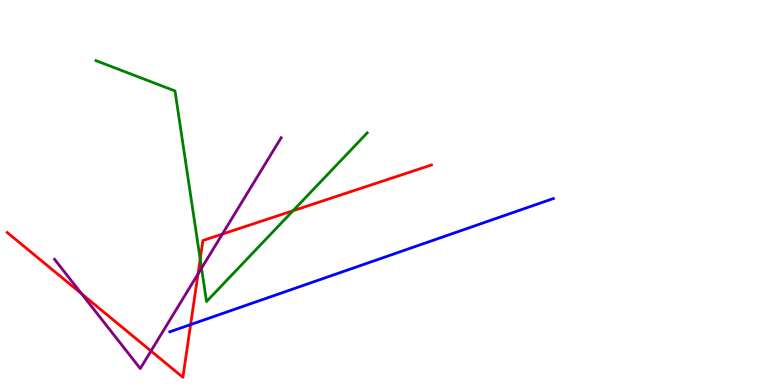[{'lines': ['blue', 'red'], 'intersections': [{'x': 2.46, 'y': 1.57}]}, {'lines': ['green', 'red'], 'intersections': [{'x': 2.58, 'y': 3.27}, {'x': 3.78, 'y': 4.53}]}, {'lines': ['purple', 'red'], 'intersections': [{'x': 1.05, 'y': 2.37}, {'x': 1.95, 'y': 0.883}, {'x': 2.56, 'y': 2.89}, {'x': 2.87, 'y': 3.92}]}, {'lines': ['blue', 'green'], 'intersections': []}, {'lines': ['blue', 'purple'], 'intersections': []}, {'lines': ['green', 'purple'], 'intersections': [{'x': 2.6, 'y': 3.03}]}]